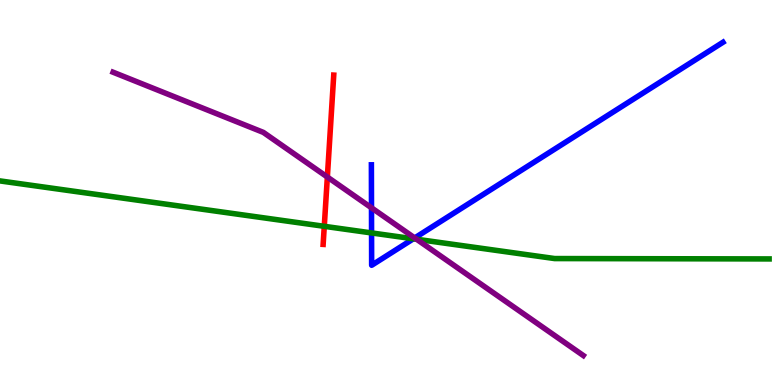[{'lines': ['blue', 'red'], 'intersections': []}, {'lines': ['green', 'red'], 'intersections': [{'x': 4.18, 'y': 4.12}]}, {'lines': ['purple', 'red'], 'intersections': [{'x': 4.22, 'y': 5.4}]}, {'lines': ['blue', 'green'], 'intersections': [{'x': 4.79, 'y': 3.95}, {'x': 5.33, 'y': 3.8}]}, {'lines': ['blue', 'purple'], 'intersections': [{'x': 4.79, 'y': 4.6}, {'x': 5.35, 'y': 3.82}]}, {'lines': ['green', 'purple'], 'intersections': [{'x': 5.37, 'y': 3.79}]}]